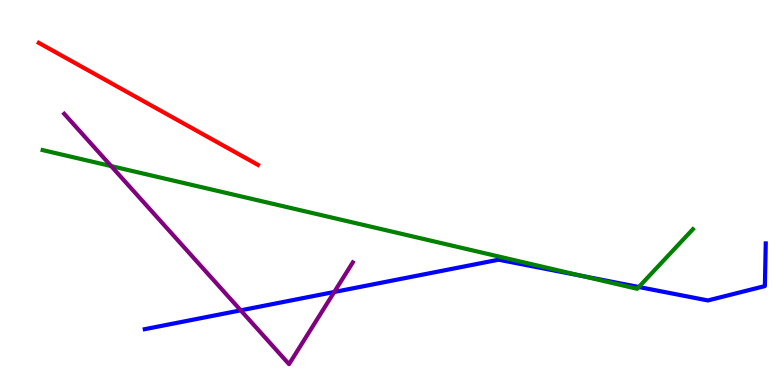[{'lines': ['blue', 'red'], 'intersections': []}, {'lines': ['green', 'red'], 'intersections': []}, {'lines': ['purple', 'red'], 'intersections': []}, {'lines': ['blue', 'green'], 'intersections': [{'x': 7.51, 'y': 2.83}, {'x': 8.24, 'y': 2.55}]}, {'lines': ['blue', 'purple'], 'intersections': [{'x': 3.11, 'y': 1.94}, {'x': 4.31, 'y': 2.42}]}, {'lines': ['green', 'purple'], 'intersections': [{'x': 1.43, 'y': 5.69}]}]